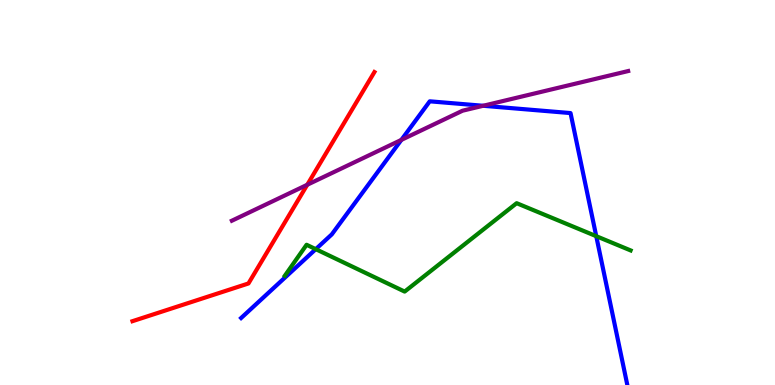[{'lines': ['blue', 'red'], 'intersections': []}, {'lines': ['green', 'red'], 'intersections': []}, {'lines': ['purple', 'red'], 'intersections': [{'x': 3.96, 'y': 5.2}]}, {'lines': ['blue', 'green'], 'intersections': [{'x': 4.07, 'y': 3.53}, {'x': 7.69, 'y': 3.87}]}, {'lines': ['blue', 'purple'], 'intersections': [{'x': 5.18, 'y': 6.37}, {'x': 6.23, 'y': 7.25}]}, {'lines': ['green', 'purple'], 'intersections': []}]